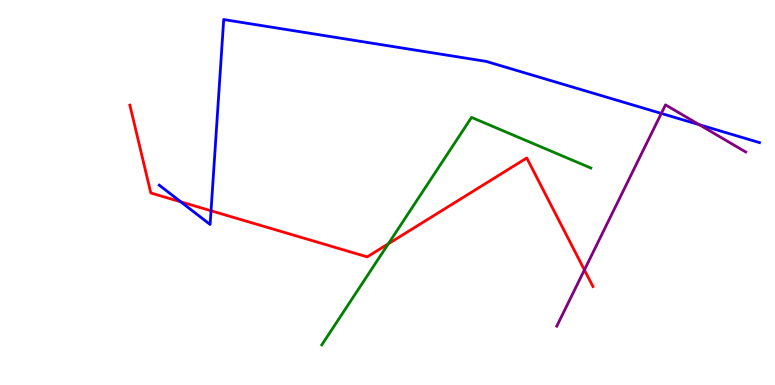[{'lines': ['blue', 'red'], 'intersections': [{'x': 2.33, 'y': 4.76}, {'x': 2.72, 'y': 4.53}]}, {'lines': ['green', 'red'], 'intersections': [{'x': 5.01, 'y': 3.67}]}, {'lines': ['purple', 'red'], 'intersections': [{'x': 7.54, 'y': 2.99}]}, {'lines': ['blue', 'green'], 'intersections': []}, {'lines': ['blue', 'purple'], 'intersections': [{'x': 8.53, 'y': 7.05}, {'x': 9.02, 'y': 6.76}]}, {'lines': ['green', 'purple'], 'intersections': []}]